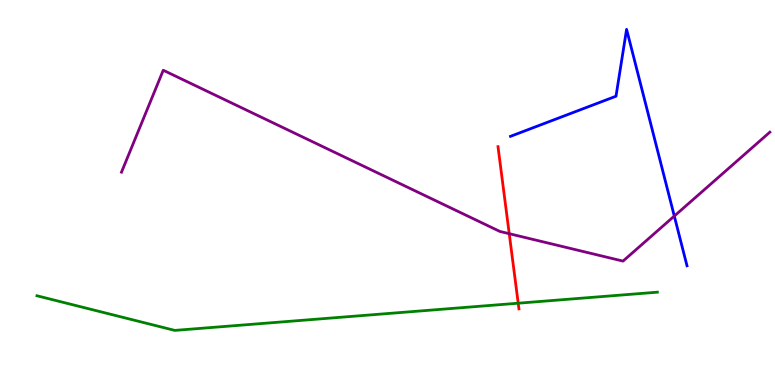[{'lines': ['blue', 'red'], 'intersections': []}, {'lines': ['green', 'red'], 'intersections': [{'x': 6.69, 'y': 2.12}]}, {'lines': ['purple', 'red'], 'intersections': [{'x': 6.57, 'y': 3.93}]}, {'lines': ['blue', 'green'], 'intersections': []}, {'lines': ['blue', 'purple'], 'intersections': [{'x': 8.7, 'y': 4.39}]}, {'lines': ['green', 'purple'], 'intersections': []}]